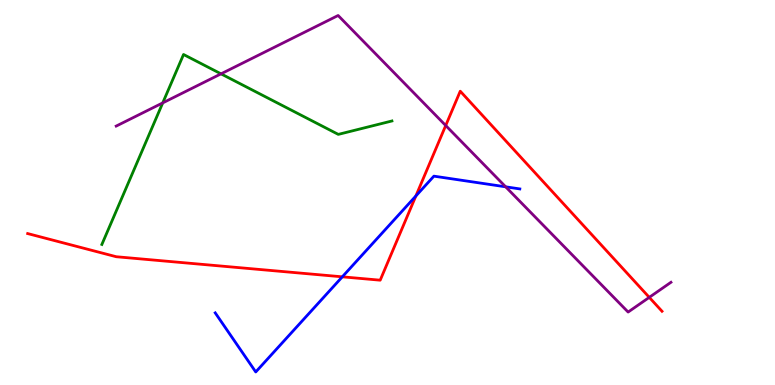[{'lines': ['blue', 'red'], 'intersections': [{'x': 4.42, 'y': 2.81}, {'x': 5.37, 'y': 4.91}]}, {'lines': ['green', 'red'], 'intersections': []}, {'lines': ['purple', 'red'], 'intersections': [{'x': 5.75, 'y': 6.74}, {'x': 8.38, 'y': 2.28}]}, {'lines': ['blue', 'green'], 'intersections': []}, {'lines': ['blue', 'purple'], 'intersections': [{'x': 6.52, 'y': 5.15}]}, {'lines': ['green', 'purple'], 'intersections': [{'x': 2.1, 'y': 7.33}, {'x': 2.85, 'y': 8.08}]}]